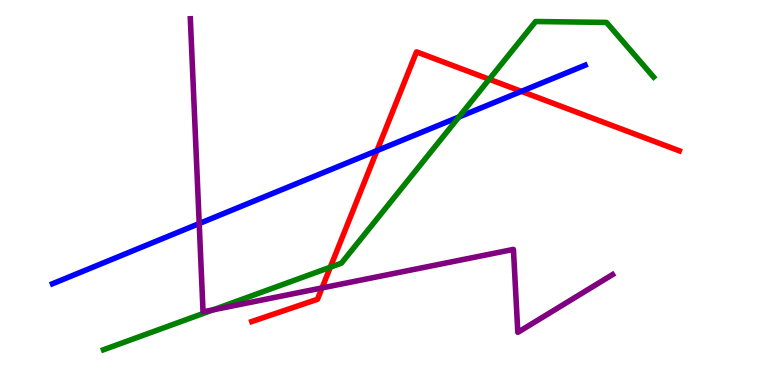[{'lines': ['blue', 'red'], 'intersections': [{'x': 4.86, 'y': 6.09}, {'x': 6.73, 'y': 7.63}]}, {'lines': ['green', 'red'], 'intersections': [{'x': 4.26, 'y': 3.06}, {'x': 6.31, 'y': 7.94}]}, {'lines': ['purple', 'red'], 'intersections': [{'x': 4.16, 'y': 2.52}]}, {'lines': ['blue', 'green'], 'intersections': [{'x': 5.92, 'y': 6.96}]}, {'lines': ['blue', 'purple'], 'intersections': [{'x': 2.57, 'y': 4.19}]}, {'lines': ['green', 'purple'], 'intersections': [{'x': 2.75, 'y': 1.95}]}]